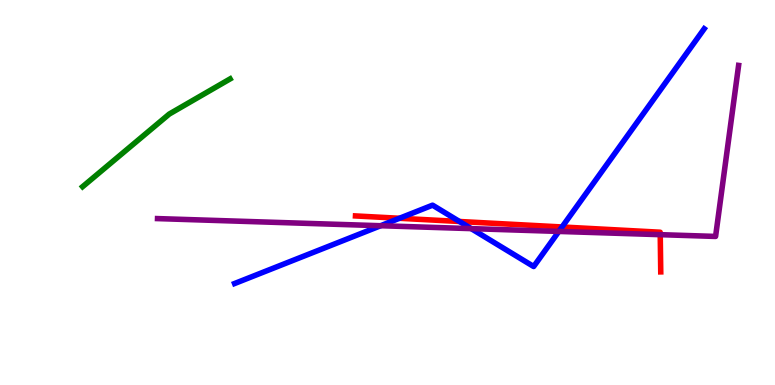[{'lines': ['blue', 'red'], 'intersections': [{'x': 5.15, 'y': 4.33}, {'x': 5.93, 'y': 4.25}, {'x': 7.25, 'y': 4.1}]}, {'lines': ['green', 'red'], 'intersections': []}, {'lines': ['purple', 'red'], 'intersections': [{'x': 8.52, 'y': 3.9}]}, {'lines': ['blue', 'green'], 'intersections': []}, {'lines': ['blue', 'purple'], 'intersections': [{'x': 4.91, 'y': 4.14}, {'x': 6.08, 'y': 4.06}, {'x': 7.21, 'y': 3.99}]}, {'lines': ['green', 'purple'], 'intersections': []}]